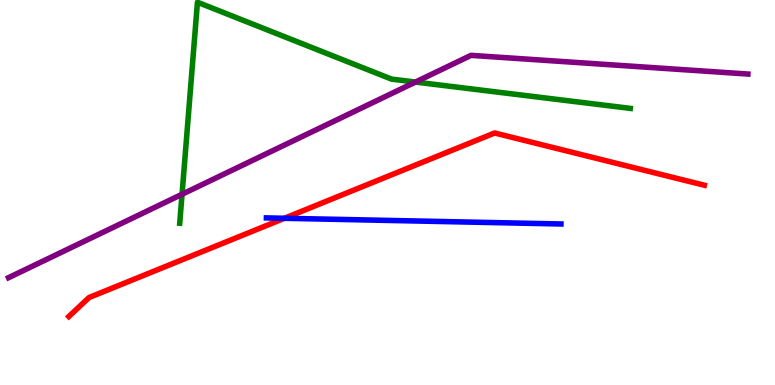[{'lines': ['blue', 'red'], 'intersections': [{'x': 3.67, 'y': 4.33}]}, {'lines': ['green', 'red'], 'intersections': []}, {'lines': ['purple', 'red'], 'intersections': []}, {'lines': ['blue', 'green'], 'intersections': []}, {'lines': ['blue', 'purple'], 'intersections': []}, {'lines': ['green', 'purple'], 'intersections': [{'x': 2.35, 'y': 4.95}, {'x': 5.36, 'y': 7.87}]}]